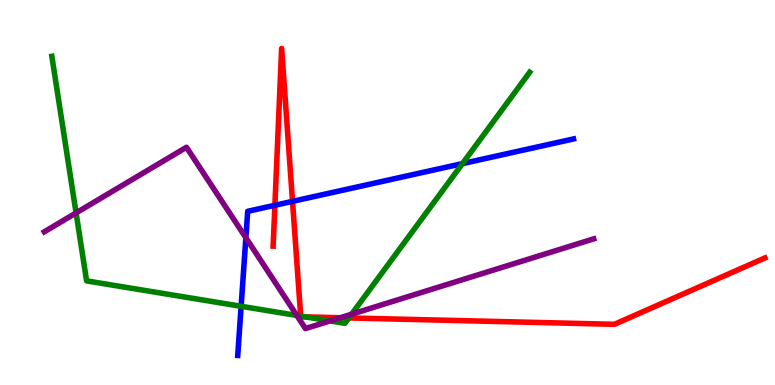[{'lines': ['blue', 'red'], 'intersections': [{'x': 3.55, 'y': 4.67}, {'x': 3.77, 'y': 4.77}]}, {'lines': ['green', 'red'], 'intersections': [{'x': 3.88, 'y': 1.79}, {'x': 3.94, 'y': 1.77}, {'x': 4.5, 'y': 1.74}]}, {'lines': ['purple', 'red'], 'intersections': [{'x': 4.39, 'y': 1.75}]}, {'lines': ['blue', 'green'], 'intersections': [{'x': 3.11, 'y': 2.04}, {'x': 5.97, 'y': 5.75}]}, {'lines': ['blue', 'purple'], 'intersections': [{'x': 3.17, 'y': 3.82}]}, {'lines': ['green', 'purple'], 'intersections': [{'x': 0.982, 'y': 4.47}, {'x': 3.83, 'y': 1.81}, {'x': 4.26, 'y': 1.66}, {'x': 4.54, 'y': 1.84}]}]